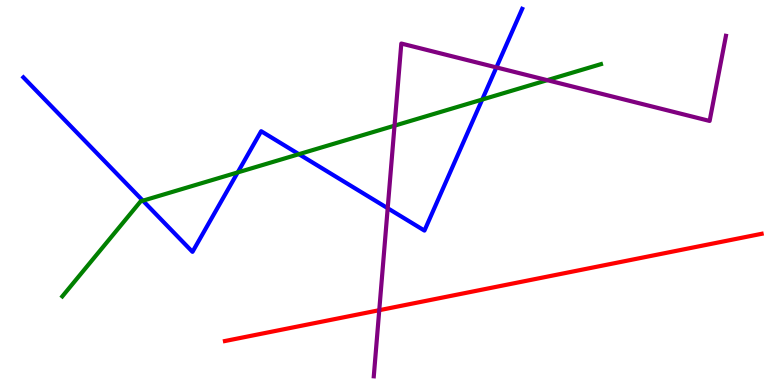[{'lines': ['blue', 'red'], 'intersections': []}, {'lines': ['green', 'red'], 'intersections': []}, {'lines': ['purple', 'red'], 'intersections': [{'x': 4.89, 'y': 1.94}]}, {'lines': ['blue', 'green'], 'intersections': [{'x': 1.84, 'y': 4.79}, {'x': 3.07, 'y': 5.52}, {'x': 3.86, 'y': 6.0}, {'x': 6.22, 'y': 7.41}]}, {'lines': ['blue', 'purple'], 'intersections': [{'x': 5.0, 'y': 4.59}, {'x': 6.4, 'y': 8.25}]}, {'lines': ['green', 'purple'], 'intersections': [{'x': 5.09, 'y': 6.74}, {'x': 7.06, 'y': 7.92}]}]